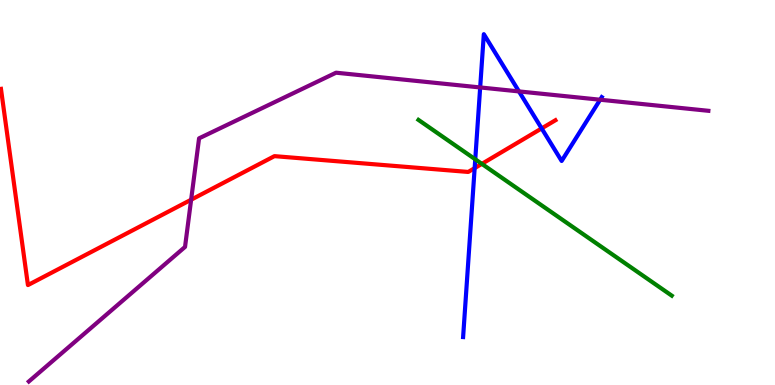[{'lines': ['blue', 'red'], 'intersections': [{'x': 6.12, 'y': 5.63}, {'x': 6.99, 'y': 6.66}]}, {'lines': ['green', 'red'], 'intersections': [{'x': 6.22, 'y': 5.74}]}, {'lines': ['purple', 'red'], 'intersections': [{'x': 2.47, 'y': 4.81}]}, {'lines': ['blue', 'green'], 'intersections': [{'x': 6.13, 'y': 5.86}]}, {'lines': ['blue', 'purple'], 'intersections': [{'x': 6.2, 'y': 7.73}, {'x': 6.7, 'y': 7.63}, {'x': 7.74, 'y': 7.41}]}, {'lines': ['green', 'purple'], 'intersections': []}]